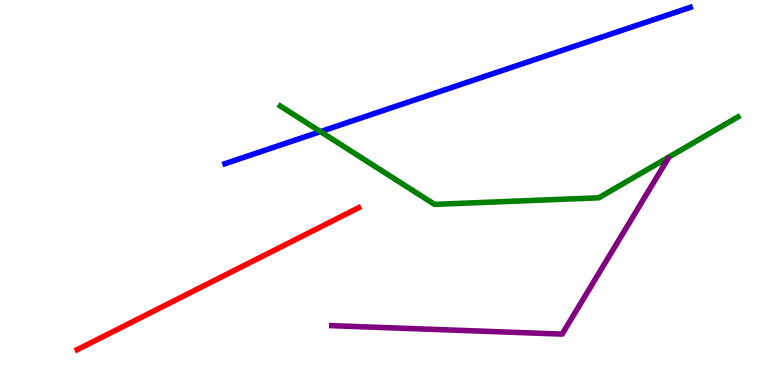[{'lines': ['blue', 'red'], 'intersections': []}, {'lines': ['green', 'red'], 'intersections': []}, {'lines': ['purple', 'red'], 'intersections': []}, {'lines': ['blue', 'green'], 'intersections': [{'x': 4.13, 'y': 6.58}]}, {'lines': ['blue', 'purple'], 'intersections': []}, {'lines': ['green', 'purple'], 'intersections': []}]